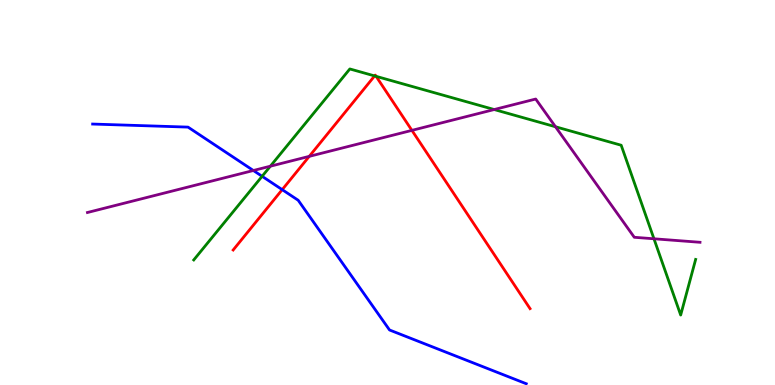[{'lines': ['blue', 'red'], 'intersections': [{'x': 3.64, 'y': 5.07}]}, {'lines': ['green', 'red'], 'intersections': [{'x': 4.83, 'y': 8.03}, {'x': 4.85, 'y': 8.02}]}, {'lines': ['purple', 'red'], 'intersections': [{'x': 3.99, 'y': 5.94}, {'x': 5.32, 'y': 6.61}]}, {'lines': ['blue', 'green'], 'intersections': [{'x': 3.38, 'y': 5.42}]}, {'lines': ['blue', 'purple'], 'intersections': [{'x': 3.27, 'y': 5.57}]}, {'lines': ['green', 'purple'], 'intersections': [{'x': 3.49, 'y': 5.68}, {'x': 6.38, 'y': 7.15}, {'x': 7.17, 'y': 6.71}, {'x': 8.44, 'y': 3.8}]}]